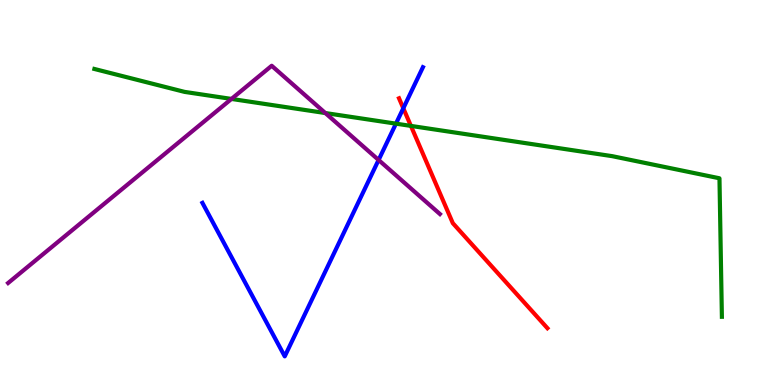[{'lines': ['blue', 'red'], 'intersections': [{'x': 5.2, 'y': 7.19}]}, {'lines': ['green', 'red'], 'intersections': [{'x': 5.3, 'y': 6.73}]}, {'lines': ['purple', 'red'], 'intersections': []}, {'lines': ['blue', 'green'], 'intersections': [{'x': 5.11, 'y': 6.79}]}, {'lines': ['blue', 'purple'], 'intersections': [{'x': 4.89, 'y': 5.84}]}, {'lines': ['green', 'purple'], 'intersections': [{'x': 2.99, 'y': 7.43}, {'x': 4.2, 'y': 7.06}]}]